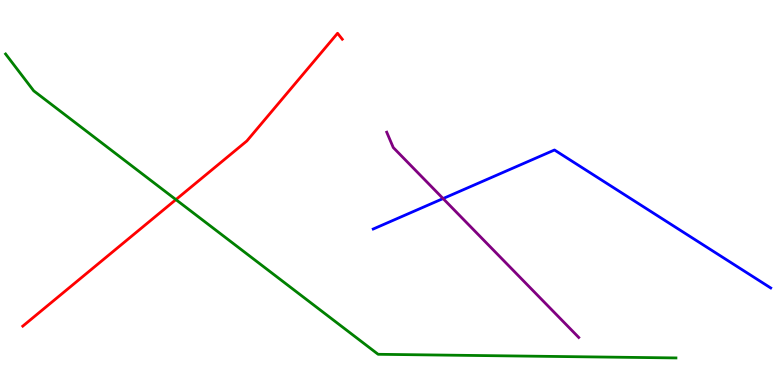[{'lines': ['blue', 'red'], 'intersections': []}, {'lines': ['green', 'red'], 'intersections': [{'x': 2.27, 'y': 4.82}]}, {'lines': ['purple', 'red'], 'intersections': []}, {'lines': ['blue', 'green'], 'intersections': []}, {'lines': ['blue', 'purple'], 'intersections': [{'x': 5.72, 'y': 4.84}]}, {'lines': ['green', 'purple'], 'intersections': []}]